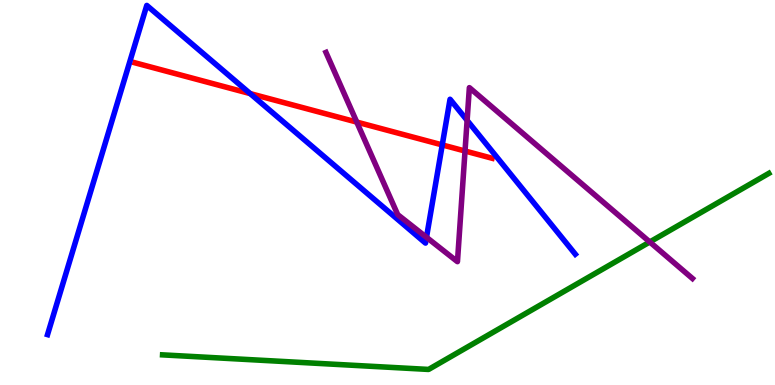[{'lines': ['blue', 'red'], 'intersections': [{'x': 3.23, 'y': 7.57}, {'x': 5.71, 'y': 6.24}]}, {'lines': ['green', 'red'], 'intersections': []}, {'lines': ['purple', 'red'], 'intersections': [{'x': 4.6, 'y': 6.83}, {'x': 6.0, 'y': 6.08}]}, {'lines': ['blue', 'green'], 'intersections': []}, {'lines': ['blue', 'purple'], 'intersections': [{'x': 5.5, 'y': 3.84}, {'x': 6.03, 'y': 6.87}]}, {'lines': ['green', 'purple'], 'intersections': [{'x': 8.38, 'y': 3.71}]}]